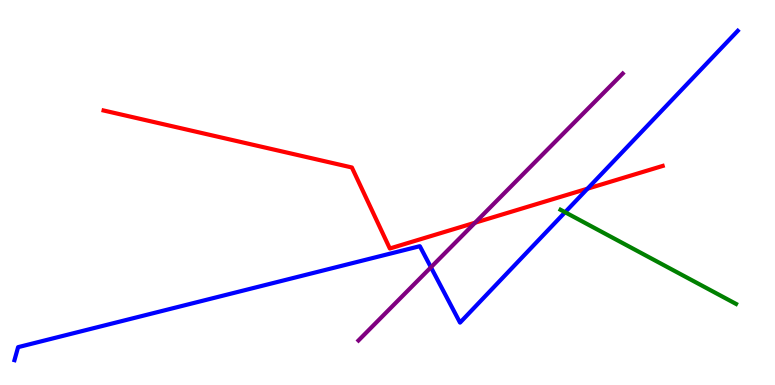[{'lines': ['blue', 'red'], 'intersections': [{'x': 7.58, 'y': 5.1}]}, {'lines': ['green', 'red'], 'intersections': []}, {'lines': ['purple', 'red'], 'intersections': [{'x': 6.13, 'y': 4.22}]}, {'lines': ['blue', 'green'], 'intersections': [{'x': 7.29, 'y': 4.49}]}, {'lines': ['blue', 'purple'], 'intersections': [{'x': 5.56, 'y': 3.06}]}, {'lines': ['green', 'purple'], 'intersections': []}]